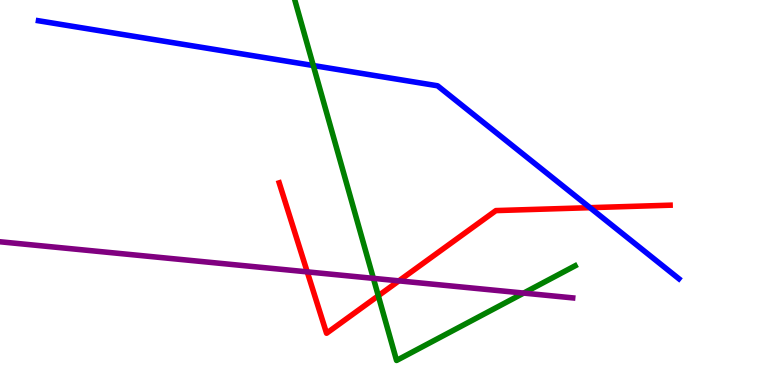[{'lines': ['blue', 'red'], 'intersections': [{'x': 7.61, 'y': 4.61}]}, {'lines': ['green', 'red'], 'intersections': [{'x': 4.88, 'y': 2.32}]}, {'lines': ['purple', 'red'], 'intersections': [{'x': 3.96, 'y': 2.94}, {'x': 5.15, 'y': 2.71}]}, {'lines': ['blue', 'green'], 'intersections': [{'x': 4.04, 'y': 8.3}]}, {'lines': ['blue', 'purple'], 'intersections': []}, {'lines': ['green', 'purple'], 'intersections': [{'x': 4.82, 'y': 2.77}, {'x': 6.76, 'y': 2.39}]}]